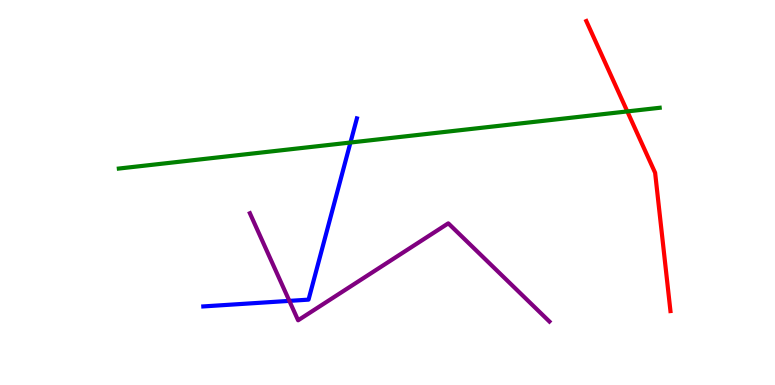[{'lines': ['blue', 'red'], 'intersections': []}, {'lines': ['green', 'red'], 'intersections': [{'x': 8.09, 'y': 7.11}]}, {'lines': ['purple', 'red'], 'intersections': []}, {'lines': ['blue', 'green'], 'intersections': [{'x': 4.52, 'y': 6.3}]}, {'lines': ['blue', 'purple'], 'intersections': [{'x': 3.73, 'y': 2.19}]}, {'lines': ['green', 'purple'], 'intersections': []}]